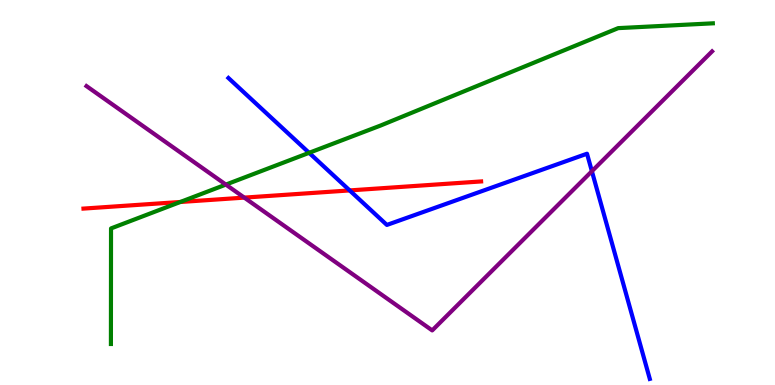[{'lines': ['blue', 'red'], 'intersections': [{'x': 4.51, 'y': 5.05}]}, {'lines': ['green', 'red'], 'intersections': [{'x': 2.33, 'y': 4.75}]}, {'lines': ['purple', 'red'], 'intersections': [{'x': 3.15, 'y': 4.87}]}, {'lines': ['blue', 'green'], 'intersections': [{'x': 3.99, 'y': 6.03}]}, {'lines': ['blue', 'purple'], 'intersections': [{'x': 7.64, 'y': 5.55}]}, {'lines': ['green', 'purple'], 'intersections': [{'x': 2.91, 'y': 5.21}]}]